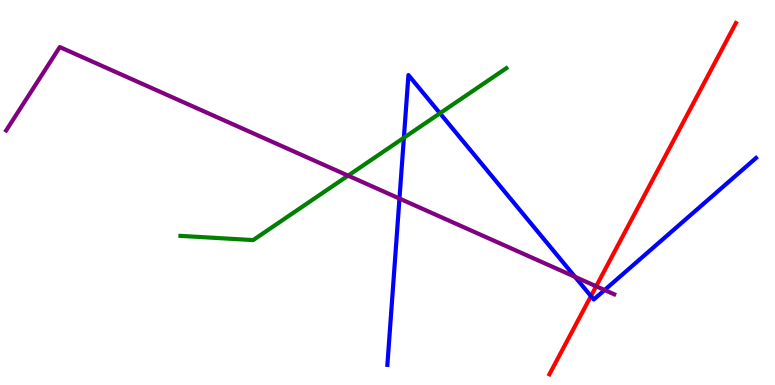[{'lines': ['blue', 'red'], 'intersections': [{'x': 7.62, 'y': 2.31}]}, {'lines': ['green', 'red'], 'intersections': []}, {'lines': ['purple', 'red'], 'intersections': [{'x': 7.69, 'y': 2.56}]}, {'lines': ['blue', 'green'], 'intersections': [{'x': 5.21, 'y': 6.42}, {'x': 5.68, 'y': 7.06}]}, {'lines': ['blue', 'purple'], 'intersections': [{'x': 5.15, 'y': 4.84}, {'x': 7.42, 'y': 2.81}, {'x': 7.8, 'y': 2.47}]}, {'lines': ['green', 'purple'], 'intersections': [{'x': 4.49, 'y': 5.44}]}]